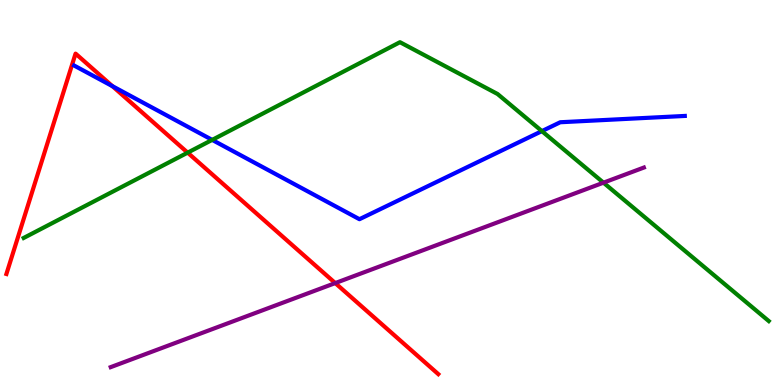[{'lines': ['blue', 'red'], 'intersections': [{'x': 1.45, 'y': 7.76}]}, {'lines': ['green', 'red'], 'intersections': [{'x': 2.42, 'y': 6.04}]}, {'lines': ['purple', 'red'], 'intersections': [{'x': 4.33, 'y': 2.65}]}, {'lines': ['blue', 'green'], 'intersections': [{'x': 2.74, 'y': 6.37}, {'x': 6.99, 'y': 6.59}]}, {'lines': ['blue', 'purple'], 'intersections': []}, {'lines': ['green', 'purple'], 'intersections': [{'x': 7.79, 'y': 5.26}]}]